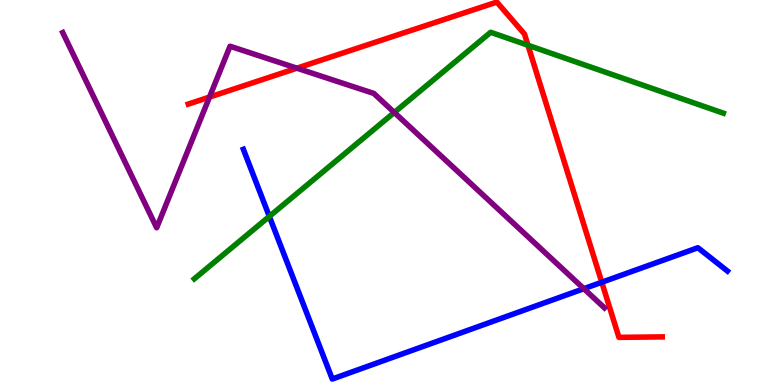[{'lines': ['blue', 'red'], 'intersections': [{'x': 7.76, 'y': 2.67}]}, {'lines': ['green', 'red'], 'intersections': [{'x': 6.81, 'y': 8.82}]}, {'lines': ['purple', 'red'], 'intersections': [{'x': 2.7, 'y': 7.48}, {'x': 3.83, 'y': 8.23}]}, {'lines': ['blue', 'green'], 'intersections': [{'x': 3.48, 'y': 4.38}]}, {'lines': ['blue', 'purple'], 'intersections': [{'x': 7.53, 'y': 2.5}]}, {'lines': ['green', 'purple'], 'intersections': [{'x': 5.09, 'y': 7.08}]}]